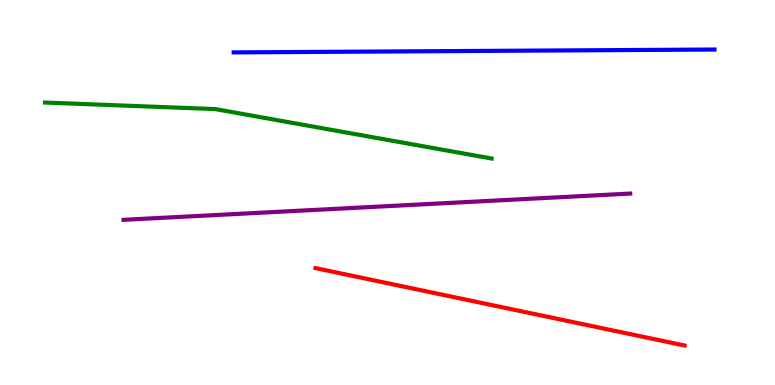[{'lines': ['blue', 'red'], 'intersections': []}, {'lines': ['green', 'red'], 'intersections': []}, {'lines': ['purple', 'red'], 'intersections': []}, {'lines': ['blue', 'green'], 'intersections': []}, {'lines': ['blue', 'purple'], 'intersections': []}, {'lines': ['green', 'purple'], 'intersections': []}]